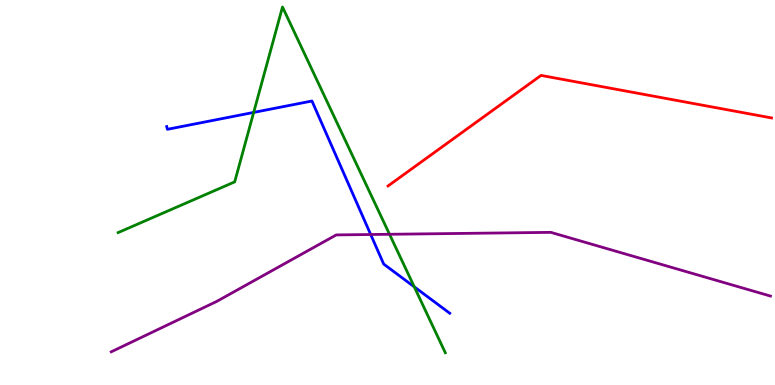[{'lines': ['blue', 'red'], 'intersections': []}, {'lines': ['green', 'red'], 'intersections': []}, {'lines': ['purple', 'red'], 'intersections': []}, {'lines': ['blue', 'green'], 'intersections': [{'x': 3.27, 'y': 7.08}, {'x': 5.35, 'y': 2.55}]}, {'lines': ['blue', 'purple'], 'intersections': [{'x': 4.78, 'y': 3.91}]}, {'lines': ['green', 'purple'], 'intersections': [{'x': 5.03, 'y': 3.91}]}]